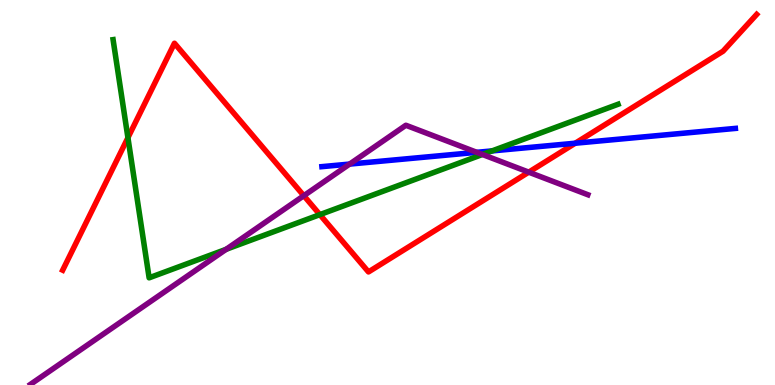[{'lines': ['blue', 'red'], 'intersections': [{'x': 7.42, 'y': 6.28}]}, {'lines': ['green', 'red'], 'intersections': [{'x': 1.65, 'y': 6.42}, {'x': 4.13, 'y': 4.43}]}, {'lines': ['purple', 'red'], 'intersections': [{'x': 3.92, 'y': 4.92}, {'x': 6.82, 'y': 5.53}]}, {'lines': ['blue', 'green'], 'intersections': [{'x': 6.35, 'y': 6.08}]}, {'lines': ['blue', 'purple'], 'intersections': [{'x': 4.51, 'y': 5.74}, {'x': 6.15, 'y': 6.04}]}, {'lines': ['green', 'purple'], 'intersections': [{'x': 2.92, 'y': 3.52}, {'x': 6.22, 'y': 5.99}]}]